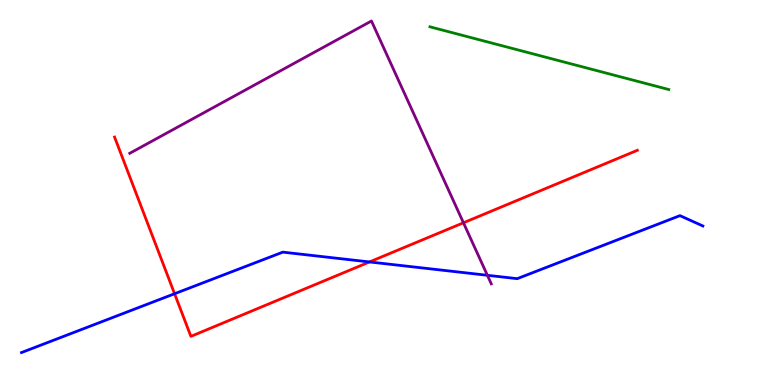[{'lines': ['blue', 'red'], 'intersections': [{'x': 2.25, 'y': 2.37}, {'x': 4.77, 'y': 3.2}]}, {'lines': ['green', 'red'], 'intersections': []}, {'lines': ['purple', 'red'], 'intersections': [{'x': 5.98, 'y': 4.21}]}, {'lines': ['blue', 'green'], 'intersections': []}, {'lines': ['blue', 'purple'], 'intersections': [{'x': 6.29, 'y': 2.85}]}, {'lines': ['green', 'purple'], 'intersections': []}]